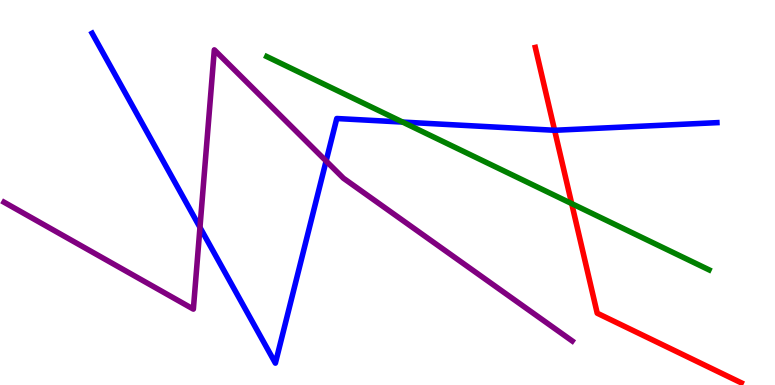[{'lines': ['blue', 'red'], 'intersections': [{'x': 7.16, 'y': 6.62}]}, {'lines': ['green', 'red'], 'intersections': [{'x': 7.38, 'y': 4.71}]}, {'lines': ['purple', 'red'], 'intersections': []}, {'lines': ['blue', 'green'], 'intersections': [{'x': 5.2, 'y': 6.83}]}, {'lines': ['blue', 'purple'], 'intersections': [{'x': 2.58, 'y': 4.09}, {'x': 4.21, 'y': 5.82}]}, {'lines': ['green', 'purple'], 'intersections': []}]